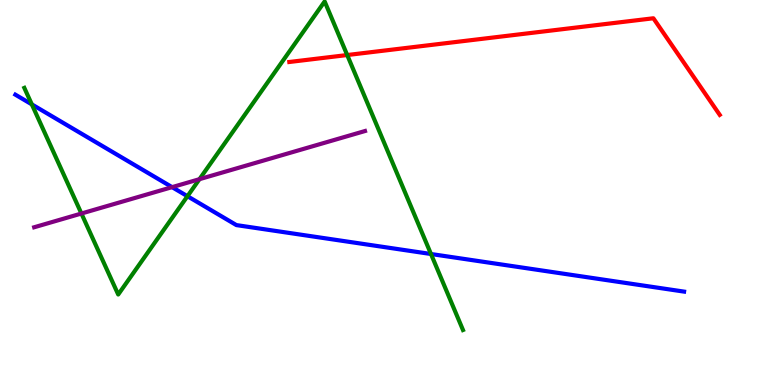[{'lines': ['blue', 'red'], 'intersections': []}, {'lines': ['green', 'red'], 'intersections': [{'x': 4.48, 'y': 8.57}]}, {'lines': ['purple', 'red'], 'intersections': []}, {'lines': ['blue', 'green'], 'intersections': [{'x': 0.411, 'y': 7.29}, {'x': 2.42, 'y': 4.9}, {'x': 5.56, 'y': 3.4}]}, {'lines': ['blue', 'purple'], 'intersections': [{'x': 2.22, 'y': 5.14}]}, {'lines': ['green', 'purple'], 'intersections': [{'x': 1.05, 'y': 4.45}, {'x': 2.57, 'y': 5.35}]}]